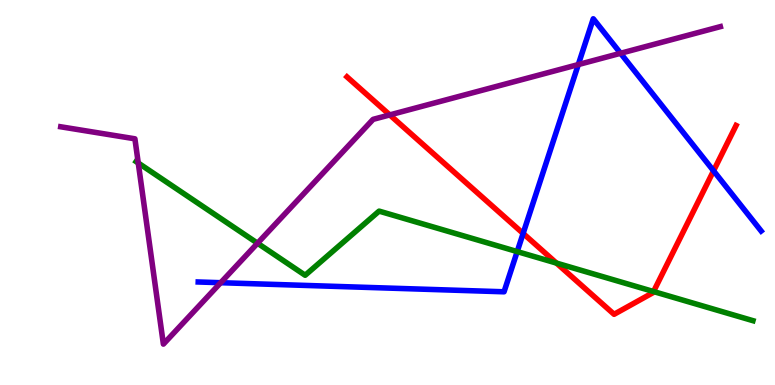[{'lines': ['blue', 'red'], 'intersections': [{'x': 6.75, 'y': 3.94}, {'x': 9.21, 'y': 5.56}]}, {'lines': ['green', 'red'], 'intersections': [{'x': 7.18, 'y': 3.17}, {'x': 8.43, 'y': 2.43}]}, {'lines': ['purple', 'red'], 'intersections': [{'x': 5.03, 'y': 7.02}]}, {'lines': ['blue', 'green'], 'intersections': [{'x': 6.67, 'y': 3.47}]}, {'lines': ['blue', 'purple'], 'intersections': [{'x': 2.85, 'y': 2.66}, {'x': 7.46, 'y': 8.32}, {'x': 8.01, 'y': 8.62}]}, {'lines': ['green', 'purple'], 'intersections': [{'x': 1.78, 'y': 5.77}, {'x': 3.32, 'y': 3.68}]}]